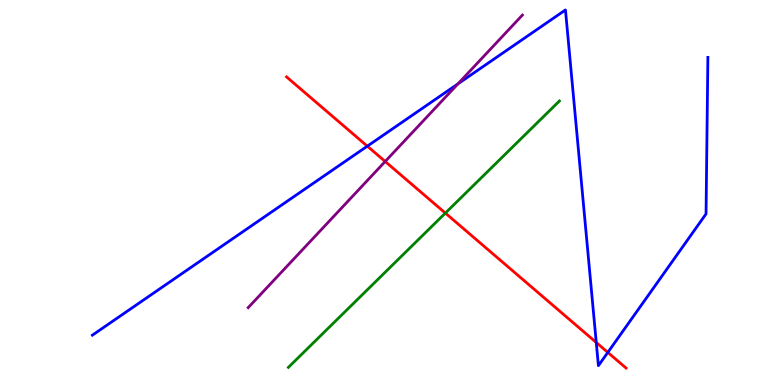[{'lines': ['blue', 'red'], 'intersections': [{'x': 4.74, 'y': 6.2}, {'x': 7.69, 'y': 1.1}, {'x': 7.84, 'y': 0.847}]}, {'lines': ['green', 'red'], 'intersections': [{'x': 5.75, 'y': 4.47}]}, {'lines': ['purple', 'red'], 'intersections': [{'x': 4.97, 'y': 5.81}]}, {'lines': ['blue', 'green'], 'intersections': []}, {'lines': ['blue', 'purple'], 'intersections': [{'x': 5.91, 'y': 7.82}]}, {'lines': ['green', 'purple'], 'intersections': []}]